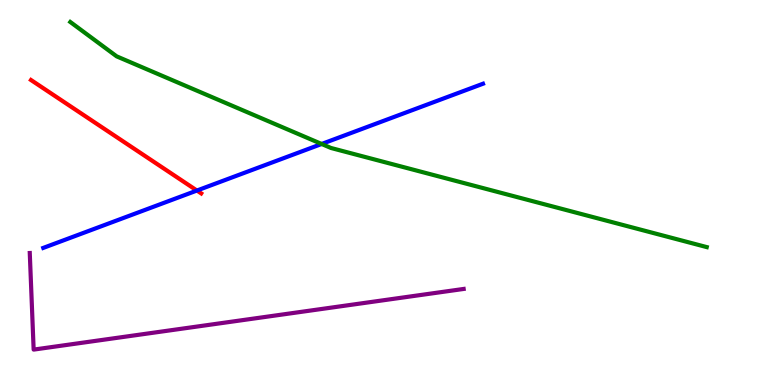[{'lines': ['blue', 'red'], 'intersections': [{'x': 2.54, 'y': 5.05}]}, {'lines': ['green', 'red'], 'intersections': []}, {'lines': ['purple', 'red'], 'intersections': []}, {'lines': ['blue', 'green'], 'intersections': [{'x': 4.15, 'y': 6.26}]}, {'lines': ['blue', 'purple'], 'intersections': []}, {'lines': ['green', 'purple'], 'intersections': []}]